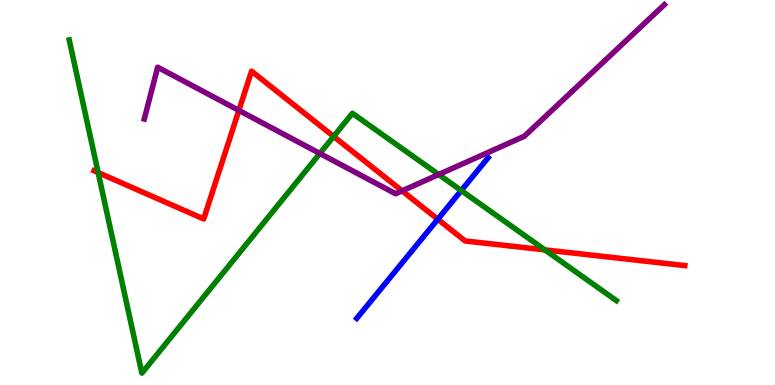[{'lines': ['blue', 'red'], 'intersections': [{'x': 5.65, 'y': 4.31}]}, {'lines': ['green', 'red'], 'intersections': [{'x': 1.27, 'y': 5.52}, {'x': 4.31, 'y': 6.46}, {'x': 7.03, 'y': 3.51}]}, {'lines': ['purple', 'red'], 'intersections': [{'x': 3.08, 'y': 7.13}, {'x': 5.19, 'y': 5.04}]}, {'lines': ['blue', 'green'], 'intersections': [{'x': 5.95, 'y': 5.05}]}, {'lines': ['blue', 'purple'], 'intersections': []}, {'lines': ['green', 'purple'], 'intersections': [{'x': 4.13, 'y': 6.01}, {'x': 5.66, 'y': 5.47}]}]